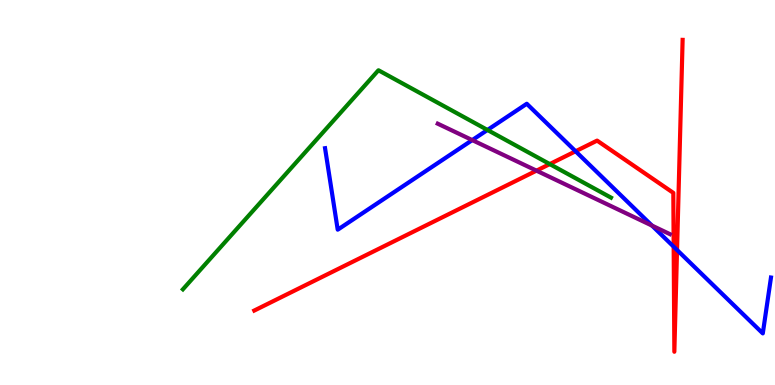[{'lines': ['blue', 'red'], 'intersections': [{'x': 7.43, 'y': 6.07}, {'x': 8.69, 'y': 3.59}, {'x': 8.74, 'y': 3.51}]}, {'lines': ['green', 'red'], 'intersections': [{'x': 7.09, 'y': 5.74}]}, {'lines': ['purple', 'red'], 'intersections': [{'x': 6.92, 'y': 5.57}]}, {'lines': ['blue', 'green'], 'intersections': [{'x': 6.29, 'y': 6.62}]}, {'lines': ['blue', 'purple'], 'intersections': [{'x': 6.09, 'y': 6.36}, {'x': 8.41, 'y': 4.14}]}, {'lines': ['green', 'purple'], 'intersections': []}]